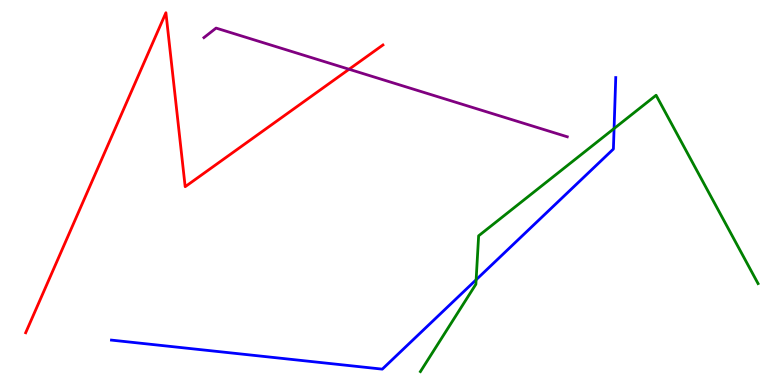[{'lines': ['blue', 'red'], 'intersections': []}, {'lines': ['green', 'red'], 'intersections': []}, {'lines': ['purple', 'red'], 'intersections': [{'x': 4.5, 'y': 8.2}]}, {'lines': ['blue', 'green'], 'intersections': [{'x': 6.14, 'y': 2.73}, {'x': 7.92, 'y': 6.66}]}, {'lines': ['blue', 'purple'], 'intersections': []}, {'lines': ['green', 'purple'], 'intersections': []}]